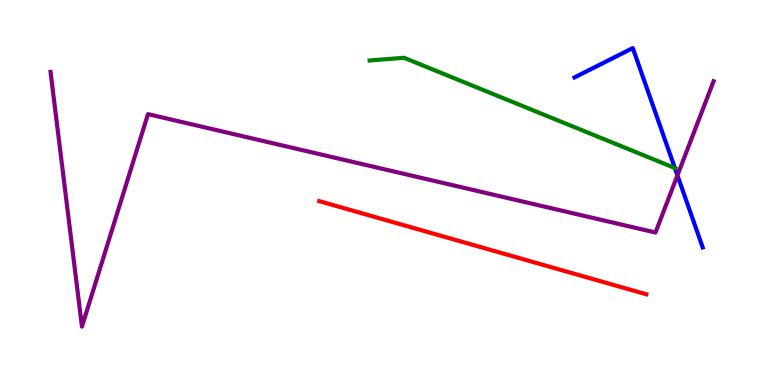[{'lines': ['blue', 'red'], 'intersections': []}, {'lines': ['green', 'red'], 'intersections': []}, {'lines': ['purple', 'red'], 'intersections': []}, {'lines': ['blue', 'green'], 'intersections': [{'x': 8.71, 'y': 5.64}]}, {'lines': ['blue', 'purple'], 'intersections': [{'x': 8.74, 'y': 5.44}]}, {'lines': ['green', 'purple'], 'intersections': []}]